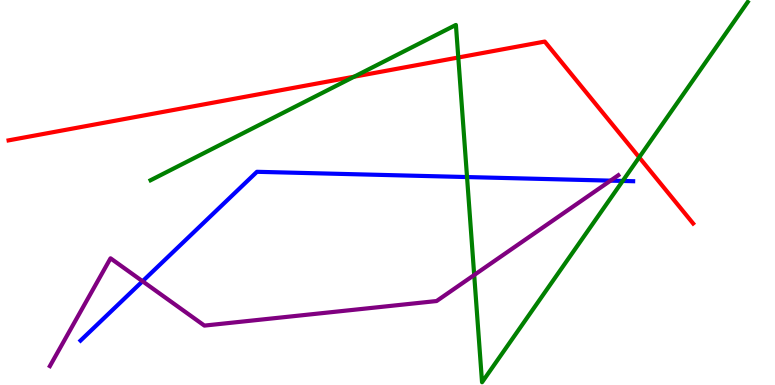[{'lines': ['blue', 'red'], 'intersections': []}, {'lines': ['green', 'red'], 'intersections': [{'x': 4.57, 'y': 8.01}, {'x': 5.91, 'y': 8.51}, {'x': 8.25, 'y': 5.91}]}, {'lines': ['purple', 'red'], 'intersections': []}, {'lines': ['blue', 'green'], 'intersections': [{'x': 6.03, 'y': 5.4}, {'x': 8.03, 'y': 5.3}]}, {'lines': ['blue', 'purple'], 'intersections': [{'x': 1.84, 'y': 2.69}, {'x': 7.88, 'y': 5.31}]}, {'lines': ['green', 'purple'], 'intersections': [{'x': 6.12, 'y': 2.86}]}]